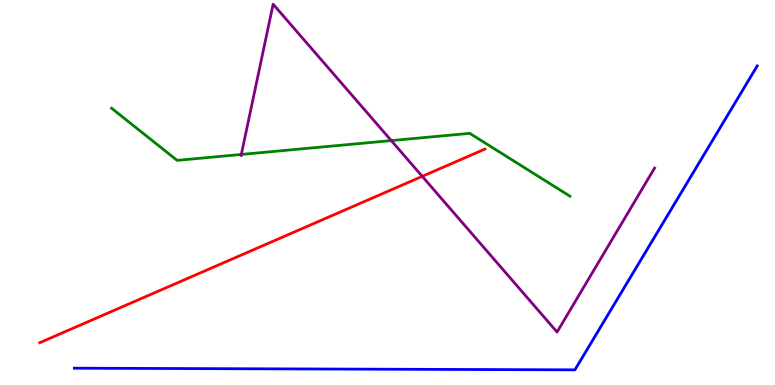[{'lines': ['blue', 'red'], 'intersections': []}, {'lines': ['green', 'red'], 'intersections': []}, {'lines': ['purple', 'red'], 'intersections': [{'x': 5.45, 'y': 5.42}]}, {'lines': ['blue', 'green'], 'intersections': []}, {'lines': ['blue', 'purple'], 'intersections': []}, {'lines': ['green', 'purple'], 'intersections': [{'x': 3.11, 'y': 5.99}, {'x': 5.05, 'y': 6.35}]}]